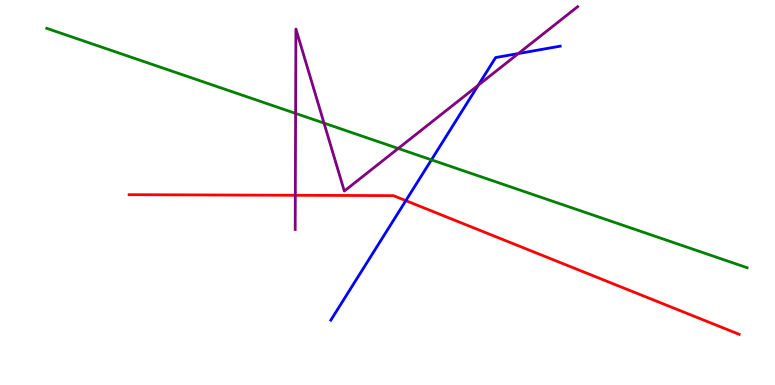[{'lines': ['blue', 'red'], 'intersections': [{'x': 5.24, 'y': 4.79}]}, {'lines': ['green', 'red'], 'intersections': []}, {'lines': ['purple', 'red'], 'intersections': [{'x': 3.81, 'y': 4.93}]}, {'lines': ['blue', 'green'], 'intersections': [{'x': 5.57, 'y': 5.85}]}, {'lines': ['blue', 'purple'], 'intersections': [{'x': 6.17, 'y': 7.79}, {'x': 6.69, 'y': 8.61}]}, {'lines': ['green', 'purple'], 'intersections': [{'x': 3.81, 'y': 7.05}, {'x': 4.18, 'y': 6.8}, {'x': 5.14, 'y': 6.14}]}]